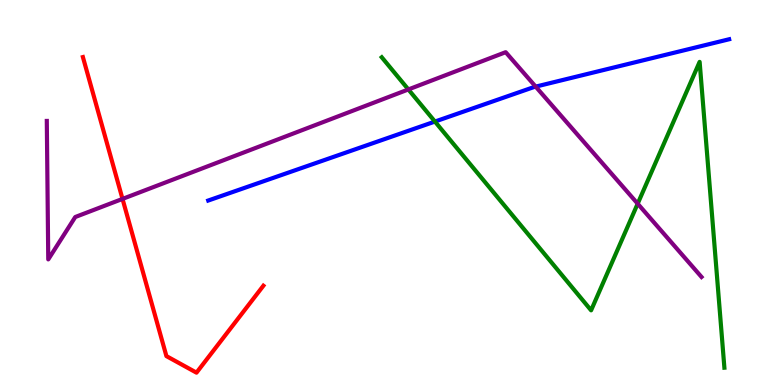[{'lines': ['blue', 'red'], 'intersections': []}, {'lines': ['green', 'red'], 'intersections': []}, {'lines': ['purple', 'red'], 'intersections': [{'x': 1.58, 'y': 4.83}]}, {'lines': ['blue', 'green'], 'intersections': [{'x': 5.61, 'y': 6.84}]}, {'lines': ['blue', 'purple'], 'intersections': [{'x': 6.91, 'y': 7.75}]}, {'lines': ['green', 'purple'], 'intersections': [{'x': 5.27, 'y': 7.68}, {'x': 8.23, 'y': 4.71}]}]